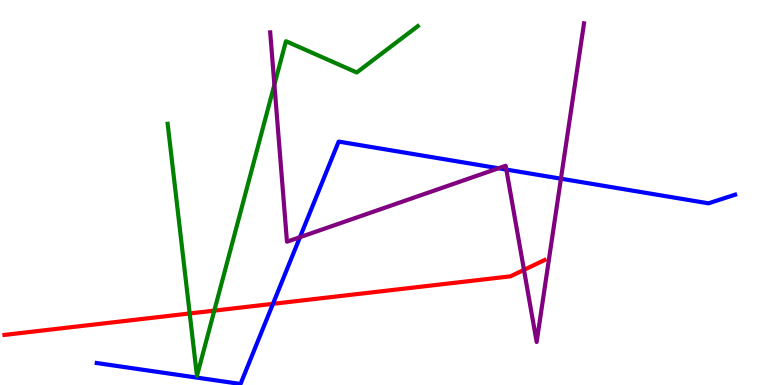[{'lines': ['blue', 'red'], 'intersections': [{'x': 3.52, 'y': 2.11}]}, {'lines': ['green', 'red'], 'intersections': [{'x': 2.45, 'y': 1.86}, {'x': 2.77, 'y': 1.93}]}, {'lines': ['purple', 'red'], 'intersections': [{'x': 6.76, 'y': 2.99}]}, {'lines': ['blue', 'green'], 'intersections': []}, {'lines': ['blue', 'purple'], 'intersections': [{'x': 3.87, 'y': 3.84}, {'x': 6.43, 'y': 5.63}, {'x': 6.53, 'y': 5.6}, {'x': 7.24, 'y': 5.36}]}, {'lines': ['green', 'purple'], 'intersections': [{'x': 3.54, 'y': 7.8}]}]